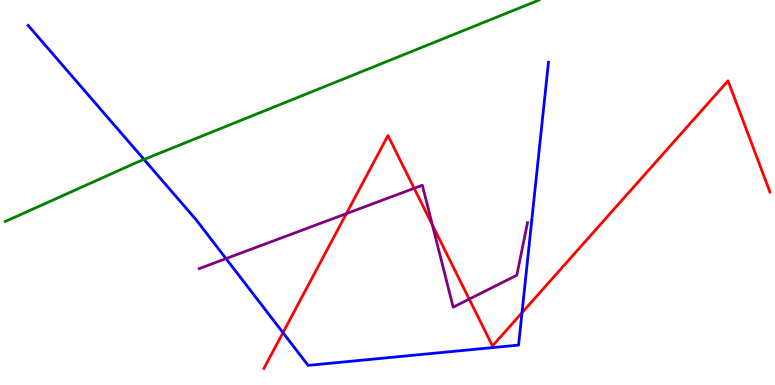[{'lines': ['blue', 'red'], 'intersections': [{'x': 3.65, 'y': 1.36}, {'x': 6.74, 'y': 1.88}]}, {'lines': ['green', 'red'], 'intersections': []}, {'lines': ['purple', 'red'], 'intersections': [{'x': 4.47, 'y': 4.45}, {'x': 5.34, 'y': 5.11}, {'x': 5.58, 'y': 4.16}, {'x': 6.05, 'y': 2.23}]}, {'lines': ['blue', 'green'], 'intersections': [{'x': 1.86, 'y': 5.86}]}, {'lines': ['blue', 'purple'], 'intersections': [{'x': 2.92, 'y': 3.28}]}, {'lines': ['green', 'purple'], 'intersections': []}]